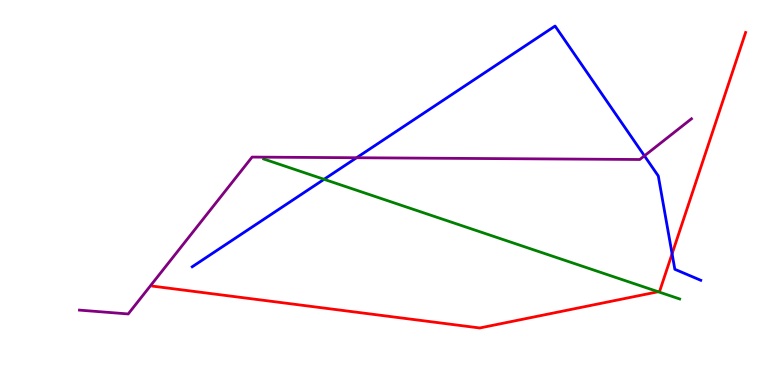[{'lines': ['blue', 'red'], 'intersections': [{'x': 8.67, 'y': 3.41}]}, {'lines': ['green', 'red'], 'intersections': [{'x': 8.49, 'y': 2.42}]}, {'lines': ['purple', 'red'], 'intersections': []}, {'lines': ['blue', 'green'], 'intersections': [{'x': 4.18, 'y': 5.34}]}, {'lines': ['blue', 'purple'], 'intersections': [{'x': 4.6, 'y': 5.9}, {'x': 8.32, 'y': 5.95}]}, {'lines': ['green', 'purple'], 'intersections': []}]